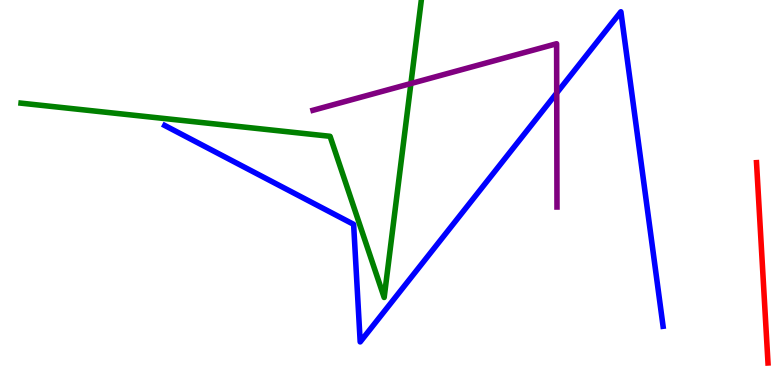[{'lines': ['blue', 'red'], 'intersections': []}, {'lines': ['green', 'red'], 'intersections': []}, {'lines': ['purple', 'red'], 'intersections': []}, {'lines': ['blue', 'green'], 'intersections': []}, {'lines': ['blue', 'purple'], 'intersections': [{'x': 7.18, 'y': 7.58}]}, {'lines': ['green', 'purple'], 'intersections': [{'x': 5.3, 'y': 7.83}]}]